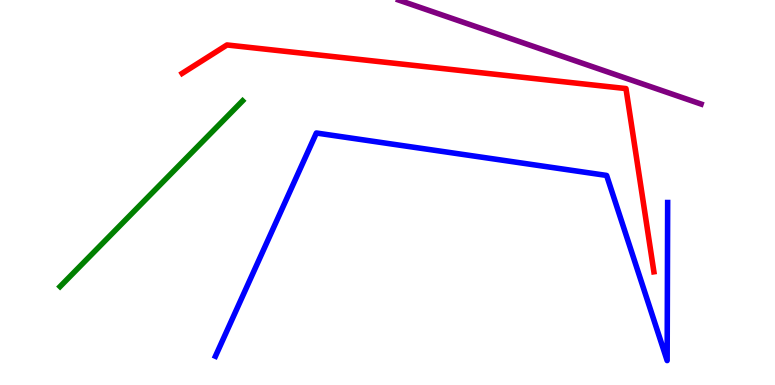[{'lines': ['blue', 'red'], 'intersections': []}, {'lines': ['green', 'red'], 'intersections': []}, {'lines': ['purple', 'red'], 'intersections': []}, {'lines': ['blue', 'green'], 'intersections': []}, {'lines': ['blue', 'purple'], 'intersections': []}, {'lines': ['green', 'purple'], 'intersections': []}]